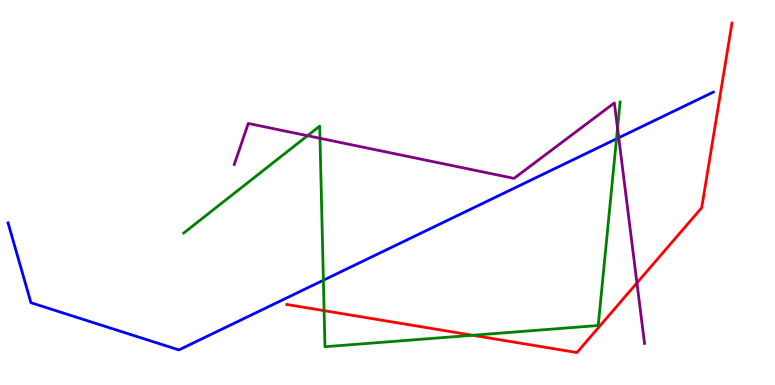[{'lines': ['blue', 'red'], 'intersections': []}, {'lines': ['green', 'red'], 'intersections': [{'x': 4.18, 'y': 1.93}, {'x': 6.1, 'y': 1.29}]}, {'lines': ['purple', 'red'], 'intersections': [{'x': 8.22, 'y': 2.65}]}, {'lines': ['blue', 'green'], 'intersections': [{'x': 4.17, 'y': 2.72}, {'x': 7.95, 'y': 6.39}]}, {'lines': ['blue', 'purple'], 'intersections': [{'x': 7.98, 'y': 6.42}]}, {'lines': ['green', 'purple'], 'intersections': [{'x': 3.97, 'y': 6.48}, {'x': 4.13, 'y': 6.41}, {'x': 7.97, 'y': 6.67}]}]